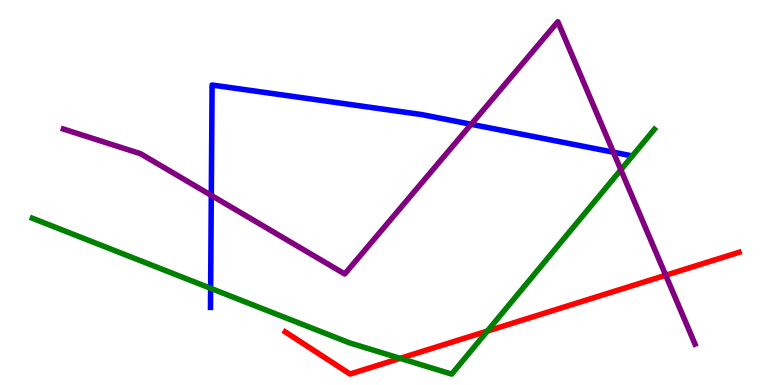[{'lines': ['blue', 'red'], 'intersections': []}, {'lines': ['green', 'red'], 'intersections': [{'x': 5.16, 'y': 0.692}, {'x': 6.29, 'y': 1.4}]}, {'lines': ['purple', 'red'], 'intersections': [{'x': 8.59, 'y': 2.85}]}, {'lines': ['blue', 'green'], 'intersections': [{'x': 2.72, 'y': 2.51}]}, {'lines': ['blue', 'purple'], 'intersections': [{'x': 2.73, 'y': 4.93}, {'x': 6.08, 'y': 6.77}, {'x': 7.91, 'y': 6.05}]}, {'lines': ['green', 'purple'], 'intersections': [{'x': 8.01, 'y': 5.59}]}]